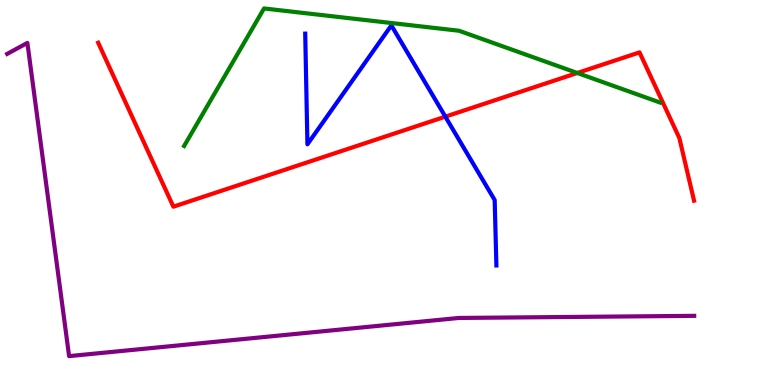[{'lines': ['blue', 'red'], 'intersections': [{'x': 5.75, 'y': 6.97}]}, {'lines': ['green', 'red'], 'intersections': [{'x': 7.45, 'y': 8.1}]}, {'lines': ['purple', 'red'], 'intersections': []}, {'lines': ['blue', 'green'], 'intersections': []}, {'lines': ['blue', 'purple'], 'intersections': []}, {'lines': ['green', 'purple'], 'intersections': []}]